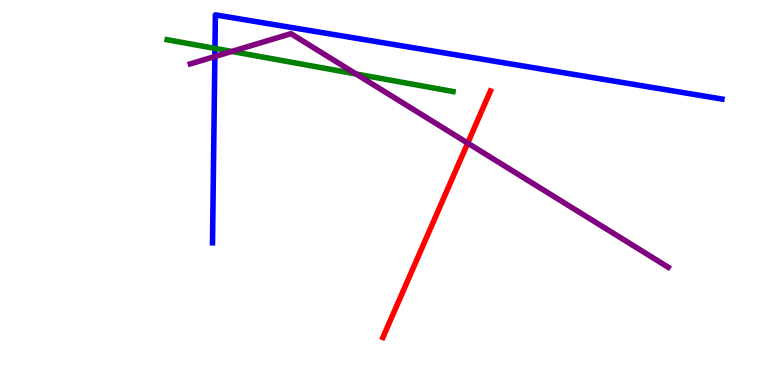[{'lines': ['blue', 'red'], 'intersections': []}, {'lines': ['green', 'red'], 'intersections': []}, {'lines': ['purple', 'red'], 'intersections': [{'x': 6.03, 'y': 6.28}]}, {'lines': ['blue', 'green'], 'intersections': [{'x': 2.77, 'y': 8.74}]}, {'lines': ['blue', 'purple'], 'intersections': [{'x': 2.77, 'y': 8.53}]}, {'lines': ['green', 'purple'], 'intersections': [{'x': 2.99, 'y': 8.66}, {'x': 4.59, 'y': 8.08}]}]